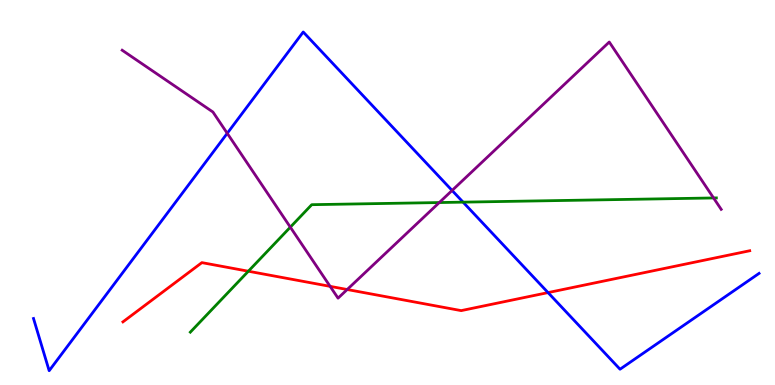[{'lines': ['blue', 'red'], 'intersections': [{'x': 7.07, 'y': 2.4}]}, {'lines': ['green', 'red'], 'intersections': [{'x': 3.2, 'y': 2.96}]}, {'lines': ['purple', 'red'], 'intersections': [{'x': 4.26, 'y': 2.56}, {'x': 4.48, 'y': 2.48}]}, {'lines': ['blue', 'green'], 'intersections': [{'x': 5.98, 'y': 4.75}]}, {'lines': ['blue', 'purple'], 'intersections': [{'x': 2.93, 'y': 6.54}, {'x': 5.83, 'y': 5.05}]}, {'lines': ['green', 'purple'], 'intersections': [{'x': 3.75, 'y': 4.1}, {'x': 5.67, 'y': 4.74}, {'x': 9.21, 'y': 4.86}]}]